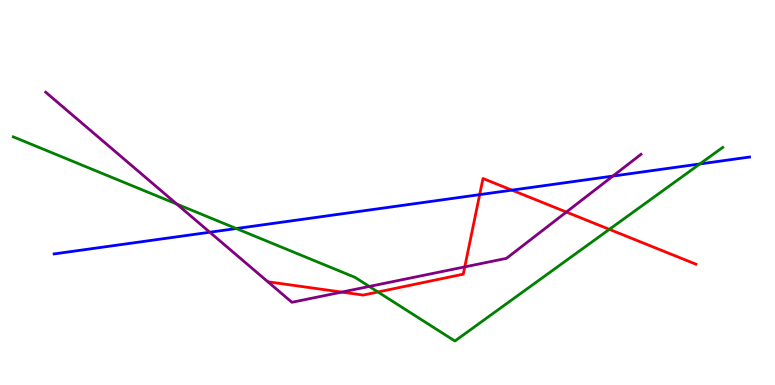[{'lines': ['blue', 'red'], 'intersections': [{'x': 6.19, 'y': 4.94}, {'x': 6.61, 'y': 5.06}]}, {'lines': ['green', 'red'], 'intersections': [{'x': 4.88, 'y': 2.42}, {'x': 7.86, 'y': 4.04}]}, {'lines': ['purple', 'red'], 'intersections': [{'x': 4.41, 'y': 2.41}, {'x': 6.0, 'y': 3.07}, {'x': 7.31, 'y': 4.49}]}, {'lines': ['blue', 'green'], 'intersections': [{'x': 3.05, 'y': 4.06}, {'x': 9.03, 'y': 5.74}]}, {'lines': ['blue', 'purple'], 'intersections': [{'x': 2.71, 'y': 3.97}, {'x': 7.91, 'y': 5.43}]}, {'lines': ['green', 'purple'], 'intersections': [{'x': 2.28, 'y': 4.7}, {'x': 4.76, 'y': 2.56}]}]